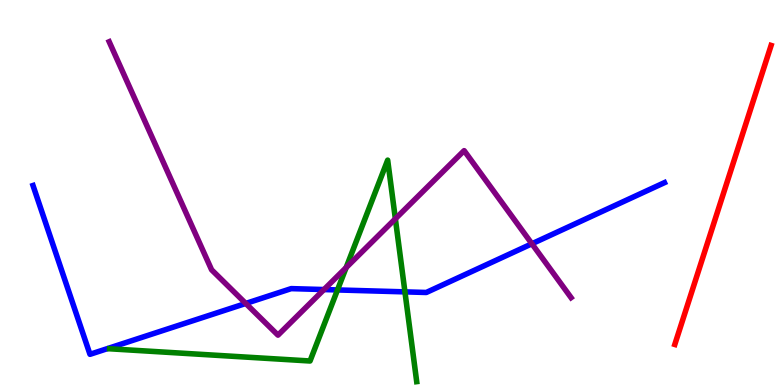[{'lines': ['blue', 'red'], 'intersections': []}, {'lines': ['green', 'red'], 'intersections': []}, {'lines': ['purple', 'red'], 'intersections': []}, {'lines': ['blue', 'green'], 'intersections': [{'x': 4.35, 'y': 2.47}, {'x': 5.22, 'y': 2.42}]}, {'lines': ['blue', 'purple'], 'intersections': [{'x': 3.17, 'y': 2.12}, {'x': 4.18, 'y': 2.48}, {'x': 6.86, 'y': 3.67}]}, {'lines': ['green', 'purple'], 'intersections': [{'x': 4.47, 'y': 3.05}, {'x': 5.1, 'y': 4.32}]}]